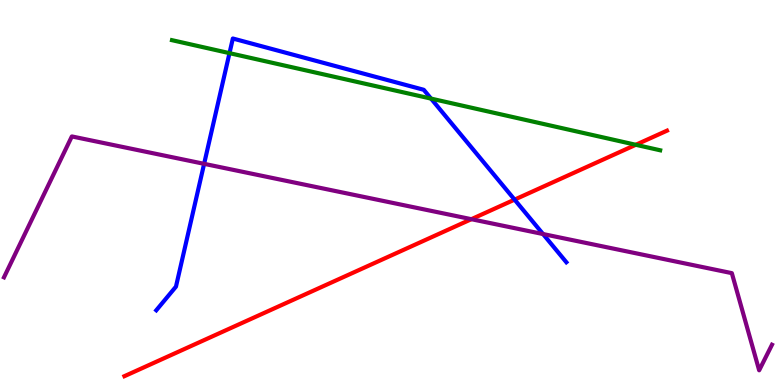[{'lines': ['blue', 'red'], 'intersections': [{'x': 6.64, 'y': 4.81}]}, {'lines': ['green', 'red'], 'intersections': [{'x': 8.2, 'y': 6.24}]}, {'lines': ['purple', 'red'], 'intersections': [{'x': 6.08, 'y': 4.31}]}, {'lines': ['blue', 'green'], 'intersections': [{'x': 2.96, 'y': 8.62}, {'x': 5.56, 'y': 7.44}]}, {'lines': ['blue', 'purple'], 'intersections': [{'x': 2.63, 'y': 5.74}, {'x': 7.01, 'y': 3.92}]}, {'lines': ['green', 'purple'], 'intersections': []}]